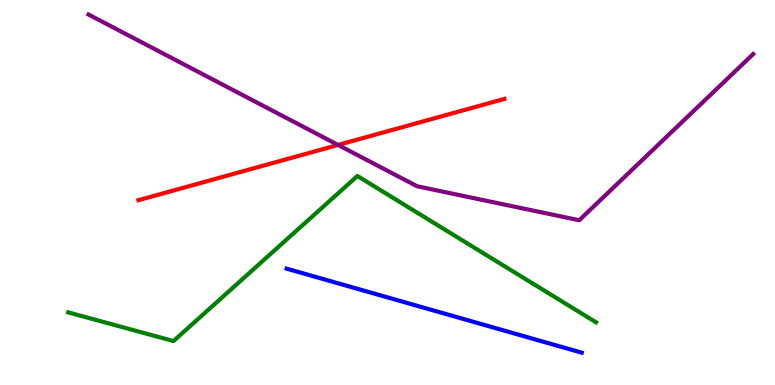[{'lines': ['blue', 'red'], 'intersections': []}, {'lines': ['green', 'red'], 'intersections': []}, {'lines': ['purple', 'red'], 'intersections': [{'x': 4.36, 'y': 6.24}]}, {'lines': ['blue', 'green'], 'intersections': []}, {'lines': ['blue', 'purple'], 'intersections': []}, {'lines': ['green', 'purple'], 'intersections': []}]